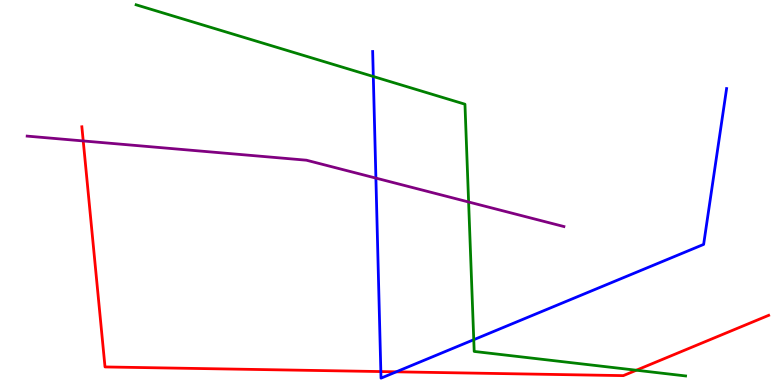[{'lines': ['blue', 'red'], 'intersections': [{'x': 4.91, 'y': 0.349}, {'x': 5.11, 'y': 0.342}]}, {'lines': ['green', 'red'], 'intersections': [{'x': 8.21, 'y': 0.384}]}, {'lines': ['purple', 'red'], 'intersections': [{'x': 1.07, 'y': 6.34}]}, {'lines': ['blue', 'green'], 'intersections': [{'x': 4.82, 'y': 8.01}, {'x': 6.11, 'y': 1.18}]}, {'lines': ['blue', 'purple'], 'intersections': [{'x': 4.85, 'y': 5.37}]}, {'lines': ['green', 'purple'], 'intersections': [{'x': 6.05, 'y': 4.75}]}]